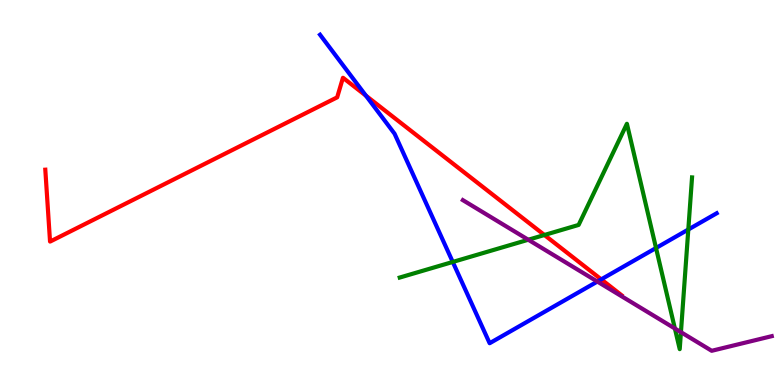[{'lines': ['blue', 'red'], 'intersections': [{'x': 4.72, 'y': 7.52}, {'x': 7.76, 'y': 2.74}]}, {'lines': ['green', 'red'], 'intersections': [{'x': 7.02, 'y': 3.9}]}, {'lines': ['purple', 'red'], 'intersections': []}, {'lines': ['blue', 'green'], 'intersections': [{'x': 5.84, 'y': 3.2}, {'x': 8.46, 'y': 3.56}, {'x': 8.88, 'y': 4.04}]}, {'lines': ['blue', 'purple'], 'intersections': [{'x': 7.71, 'y': 2.69}]}, {'lines': ['green', 'purple'], 'intersections': [{'x': 6.82, 'y': 3.77}, {'x': 8.71, 'y': 1.47}, {'x': 8.79, 'y': 1.37}]}]